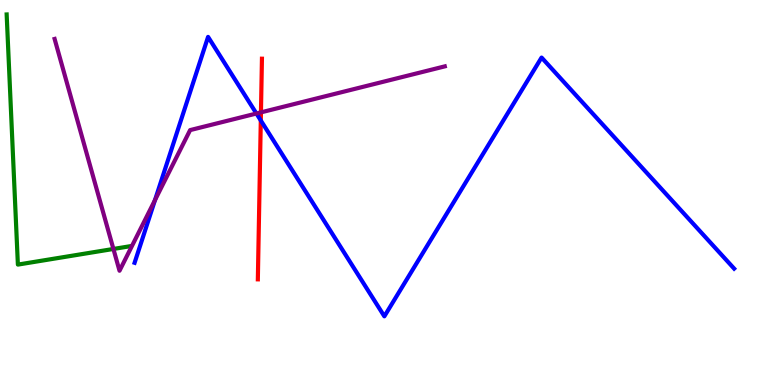[{'lines': ['blue', 'red'], 'intersections': [{'x': 3.37, 'y': 6.87}]}, {'lines': ['green', 'red'], 'intersections': []}, {'lines': ['purple', 'red'], 'intersections': [{'x': 3.37, 'y': 7.08}]}, {'lines': ['blue', 'green'], 'intersections': []}, {'lines': ['blue', 'purple'], 'intersections': [{'x': 2.0, 'y': 4.8}, {'x': 3.31, 'y': 7.05}]}, {'lines': ['green', 'purple'], 'intersections': [{'x': 1.46, 'y': 3.53}]}]